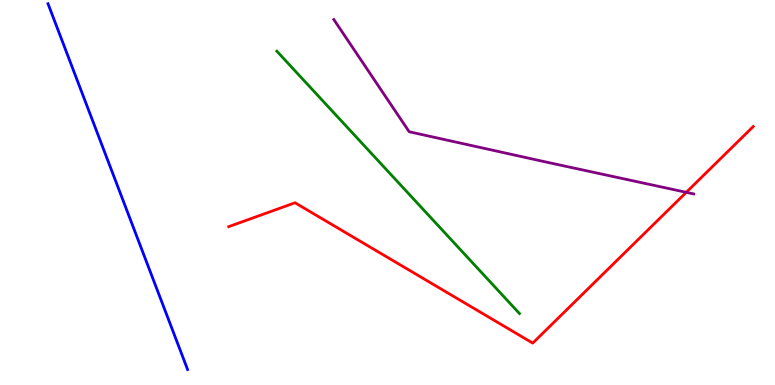[{'lines': ['blue', 'red'], 'intersections': []}, {'lines': ['green', 'red'], 'intersections': []}, {'lines': ['purple', 'red'], 'intersections': [{'x': 8.85, 'y': 5.0}]}, {'lines': ['blue', 'green'], 'intersections': []}, {'lines': ['blue', 'purple'], 'intersections': []}, {'lines': ['green', 'purple'], 'intersections': []}]